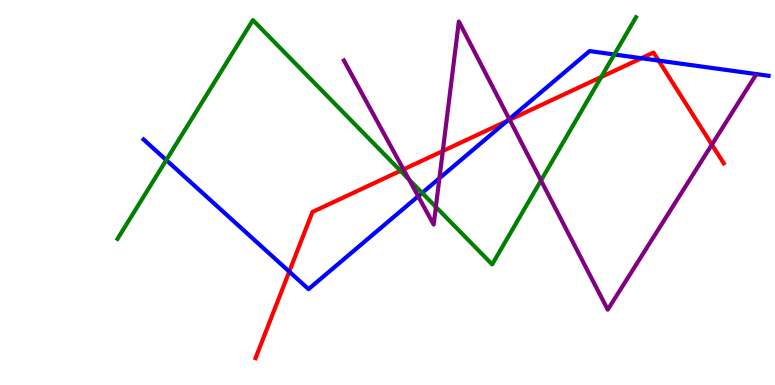[{'lines': ['blue', 'red'], 'intersections': [{'x': 3.73, 'y': 2.95}, {'x': 6.54, 'y': 6.86}, {'x': 8.28, 'y': 8.49}, {'x': 8.5, 'y': 8.43}]}, {'lines': ['green', 'red'], 'intersections': [{'x': 5.17, 'y': 5.56}, {'x': 7.76, 'y': 8.0}]}, {'lines': ['purple', 'red'], 'intersections': [{'x': 5.21, 'y': 5.6}, {'x': 5.71, 'y': 6.08}, {'x': 6.58, 'y': 6.89}, {'x': 9.19, 'y': 6.24}]}, {'lines': ['blue', 'green'], 'intersections': [{'x': 2.15, 'y': 5.84}, {'x': 5.45, 'y': 4.99}, {'x': 7.93, 'y': 8.58}]}, {'lines': ['blue', 'purple'], 'intersections': [{'x': 5.4, 'y': 4.9}, {'x': 5.67, 'y': 5.37}, {'x': 6.57, 'y': 6.91}]}, {'lines': ['green', 'purple'], 'intersections': [{'x': 5.28, 'y': 5.34}, {'x': 5.62, 'y': 4.63}, {'x': 6.98, 'y': 5.31}]}]